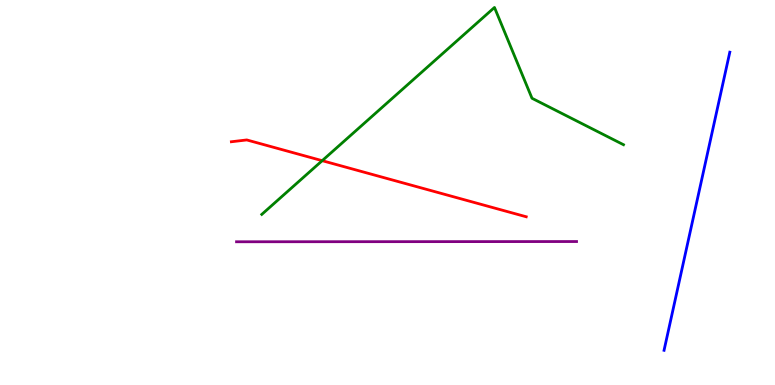[{'lines': ['blue', 'red'], 'intersections': []}, {'lines': ['green', 'red'], 'intersections': [{'x': 4.16, 'y': 5.83}]}, {'lines': ['purple', 'red'], 'intersections': []}, {'lines': ['blue', 'green'], 'intersections': []}, {'lines': ['blue', 'purple'], 'intersections': []}, {'lines': ['green', 'purple'], 'intersections': []}]